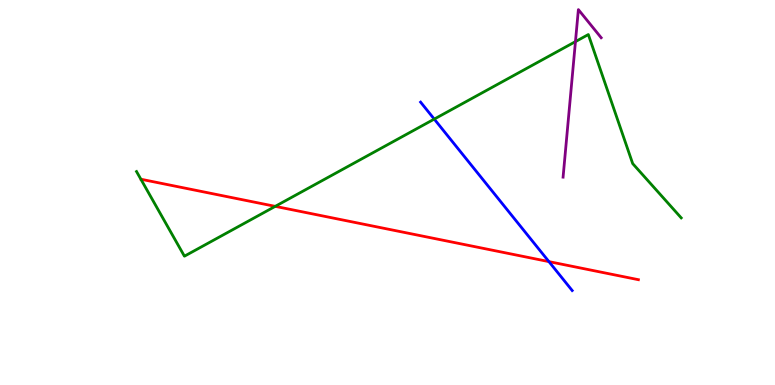[{'lines': ['blue', 'red'], 'intersections': [{'x': 7.08, 'y': 3.2}]}, {'lines': ['green', 'red'], 'intersections': [{'x': 3.55, 'y': 4.64}]}, {'lines': ['purple', 'red'], 'intersections': []}, {'lines': ['blue', 'green'], 'intersections': [{'x': 5.6, 'y': 6.91}]}, {'lines': ['blue', 'purple'], 'intersections': []}, {'lines': ['green', 'purple'], 'intersections': [{'x': 7.43, 'y': 8.92}]}]